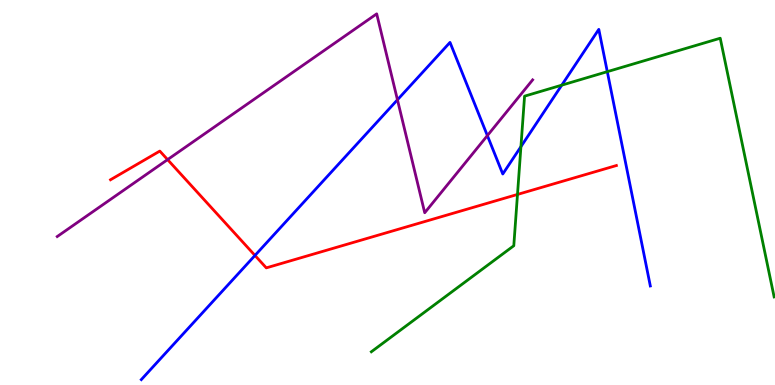[{'lines': ['blue', 'red'], 'intersections': [{'x': 3.29, 'y': 3.36}]}, {'lines': ['green', 'red'], 'intersections': [{'x': 6.68, 'y': 4.95}]}, {'lines': ['purple', 'red'], 'intersections': [{'x': 2.16, 'y': 5.85}]}, {'lines': ['blue', 'green'], 'intersections': [{'x': 6.72, 'y': 6.19}, {'x': 7.25, 'y': 7.79}, {'x': 7.84, 'y': 8.14}]}, {'lines': ['blue', 'purple'], 'intersections': [{'x': 5.13, 'y': 7.41}, {'x': 6.29, 'y': 6.48}]}, {'lines': ['green', 'purple'], 'intersections': []}]